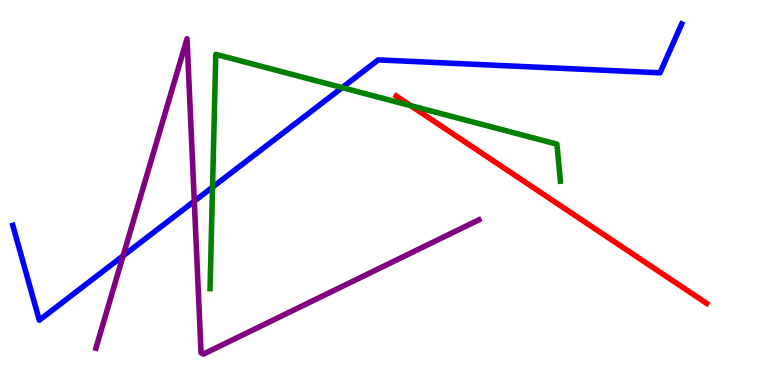[{'lines': ['blue', 'red'], 'intersections': []}, {'lines': ['green', 'red'], 'intersections': [{'x': 5.3, 'y': 7.26}]}, {'lines': ['purple', 'red'], 'intersections': []}, {'lines': ['blue', 'green'], 'intersections': [{'x': 2.74, 'y': 5.14}, {'x': 4.42, 'y': 7.72}]}, {'lines': ['blue', 'purple'], 'intersections': [{'x': 1.59, 'y': 3.35}, {'x': 2.51, 'y': 4.77}]}, {'lines': ['green', 'purple'], 'intersections': []}]